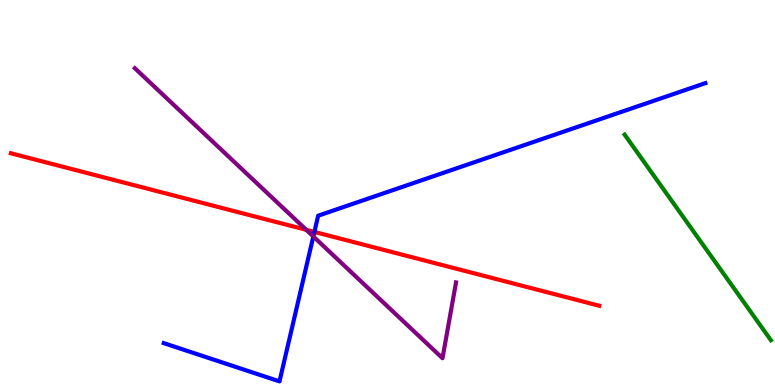[{'lines': ['blue', 'red'], 'intersections': [{'x': 4.06, 'y': 3.98}]}, {'lines': ['green', 'red'], 'intersections': []}, {'lines': ['purple', 'red'], 'intersections': [{'x': 3.95, 'y': 4.03}]}, {'lines': ['blue', 'green'], 'intersections': []}, {'lines': ['blue', 'purple'], 'intersections': [{'x': 4.04, 'y': 3.86}]}, {'lines': ['green', 'purple'], 'intersections': []}]